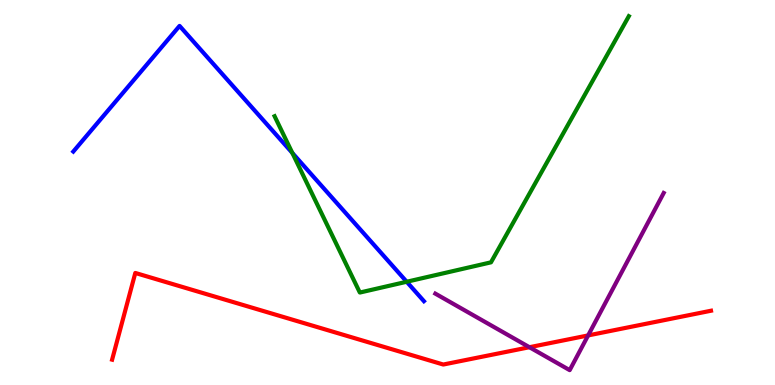[{'lines': ['blue', 'red'], 'intersections': []}, {'lines': ['green', 'red'], 'intersections': []}, {'lines': ['purple', 'red'], 'intersections': [{'x': 6.83, 'y': 0.981}, {'x': 7.59, 'y': 1.29}]}, {'lines': ['blue', 'green'], 'intersections': [{'x': 3.77, 'y': 6.03}, {'x': 5.25, 'y': 2.68}]}, {'lines': ['blue', 'purple'], 'intersections': []}, {'lines': ['green', 'purple'], 'intersections': []}]